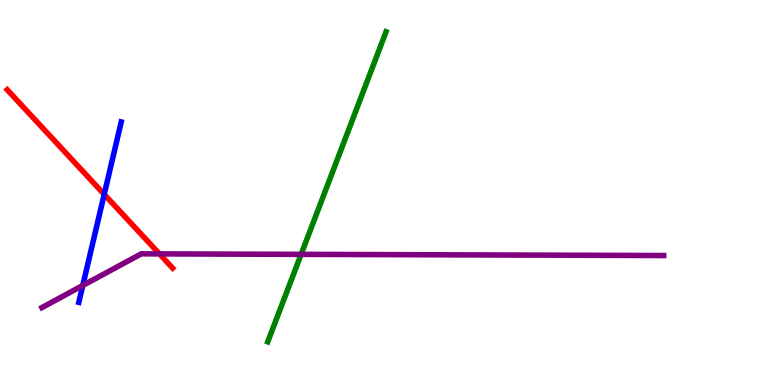[{'lines': ['blue', 'red'], 'intersections': [{'x': 1.34, 'y': 4.95}]}, {'lines': ['green', 'red'], 'intersections': []}, {'lines': ['purple', 'red'], 'intersections': [{'x': 2.06, 'y': 3.41}]}, {'lines': ['blue', 'green'], 'intersections': []}, {'lines': ['blue', 'purple'], 'intersections': [{'x': 1.07, 'y': 2.59}]}, {'lines': ['green', 'purple'], 'intersections': [{'x': 3.89, 'y': 3.39}]}]